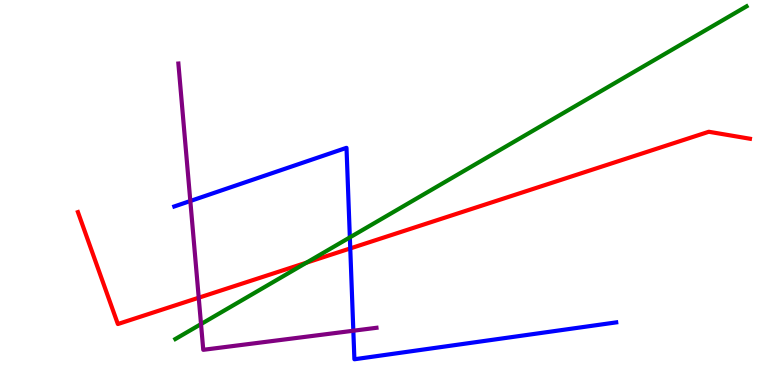[{'lines': ['blue', 'red'], 'intersections': [{'x': 4.52, 'y': 3.55}]}, {'lines': ['green', 'red'], 'intersections': [{'x': 3.95, 'y': 3.18}]}, {'lines': ['purple', 'red'], 'intersections': [{'x': 2.56, 'y': 2.27}]}, {'lines': ['blue', 'green'], 'intersections': [{'x': 4.51, 'y': 3.83}]}, {'lines': ['blue', 'purple'], 'intersections': [{'x': 2.46, 'y': 4.78}, {'x': 4.56, 'y': 1.41}]}, {'lines': ['green', 'purple'], 'intersections': [{'x': 2.59, 'y': 1.58}]}]